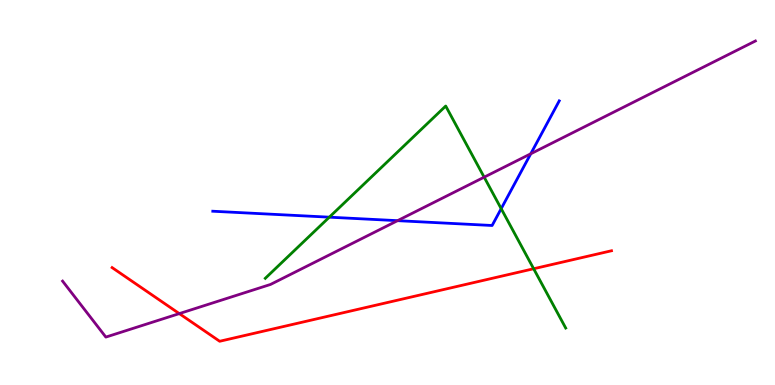[{'lines': ['blue', 'red'], 'intersections': []}, {'lines': ['green', 'red'], 'intersections': [{'x': 6.89, 'y': 3.02}]}, {'lines': ['purple', 'red'], 'intersections': [{'x': 2.31, 'y': 1.85}]}, {'lines': ['blue', 'green'], 'intersections': [{'x': 4.25, 'y': 4.36}, {'x': 6.47, 'y': 4.58}]}, {'lines': ['blue', 'purple'], 'intersections': [{'x': 5.13, 'y': 4.27}, {'x': 6.85, 'y': 6.01}]}, {'lines': ['green', 'purple'], 'intersections': [{'x': 6.25, 'y': 5.4}]}]